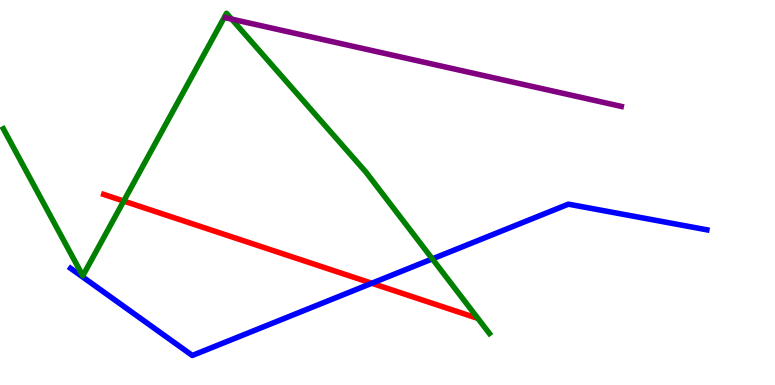[{'lines': ['blue', 'red'], 'intersections': [{'x': 4.8, 'y': 2.64}]}, {'lines': ['green', 'red'], 'intersections': [{'x': 1.6, 'y': 4.78}]}, {'lines': ['purple', 'red'], 'intersections': []}, {'lines': ['blue', 'green'], 'intersections': [{'x': 5.58, 'y': 3.28}]}, {'lines': ['blue', 'purple'], 'intersections': []}, {'lines': ['green', 'purple'], 'intersections': [{'x': 2.99, 'y': 9.5}]}]